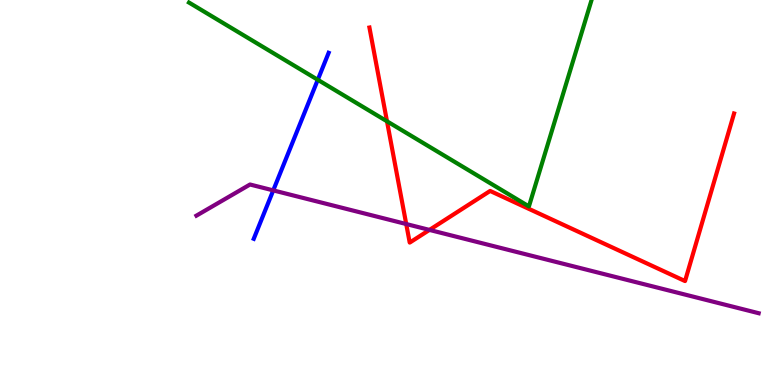[{'lines': ['blue', 'red'], 'intersections': []}, {'lines': ['green', 'red'], 'intersections': [{'x': 4.99, 'y': 6.85}]}, {'lines': ['purple', 'red'], 'intersections': [{'x': 5.24, 'y': 4.18}, {'x': 5.54, 'y': 4.03}]}, {'lines': ['blue', 'green'], 'intersections': [{'x': 4.1, 'y': 7.93}]}, {'lines': ['blue', 'purple'], 'intersections': [{'x': 3.53, 'y': 5.05}]}, {'lines': ['green', 'purple'], 'intersections': []}]